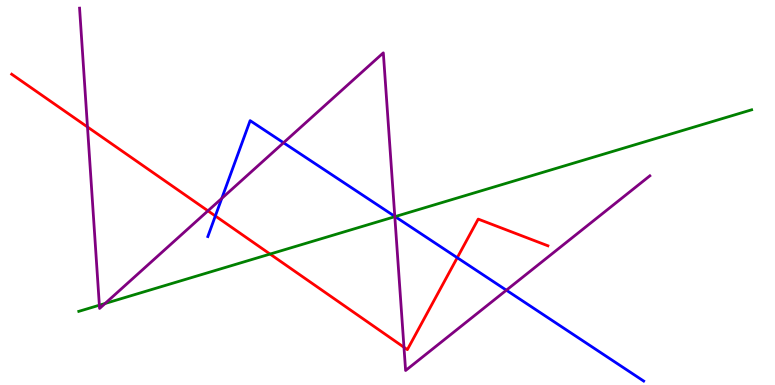[{'lines': ['blue', 'red'], 'intersections': [{'x': 2.78, 'y': 4.39}, {'x': 5.9, 'y': 3.31}]}, {'lines': ['green', 'red'], 'intersections': [{'x': 3.48, 'y': 3.4}]}, {'lines': ['purple', 'red'], 'intersections': [{'x': 1.13, 'y': 6.7}, {'x': 2.68, 'y': 4.52}, {'x': 5.21, 'y': 0.98}]}, {'lines': ['blue', 'green'], 'intersections': [{'x': 5.1, 'y': 4.37}]}, {'lines': ['blue', 'purple'], 'intersections': [{'x': 2.86, 'y': 4.85}, {'x': 3.66, 'y': 6.29}, {'x': 5.09, 'y': 4.38}, {'x': 6.53, 'y': 2.46}]}, {'lines': ['green', 'purple'], 'intersections': [{'x': 1.28, 'y': 2.07}, {'x': 1.36, 'y': 2.12}, {'x': 5.09, 'y': 4.37}]}]